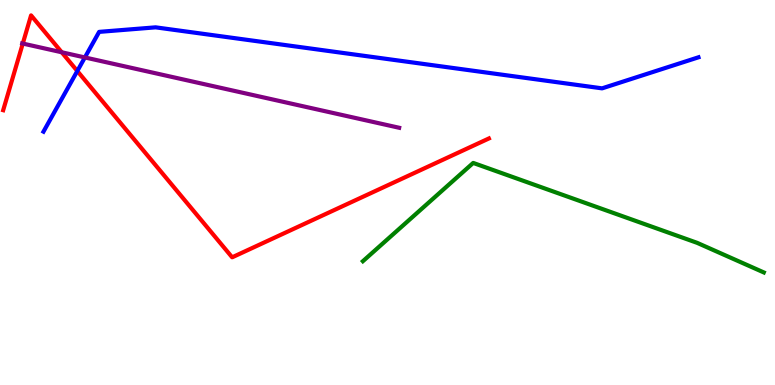[{'lines': ['blue', 'red'], 'intersections': [{'x': 0.998, 'y': 8.16}]}, {'lines': ['green', 'red'], 'intersections': []}, {'lines': ['purple', 'red'], 'intersections': [{'x': 0.294, 'y': 8.87}, {'x': 0.797, 'y': 8.64}]}, {'lines': ['blue', 'green'], 'intersections': []}, {'lines': ['blue', 'purple'], 'intersections': [{'x': 1.1, 'y': 8.51}]}, {'lines': ['green', 'purple'], 'intersections': []}]